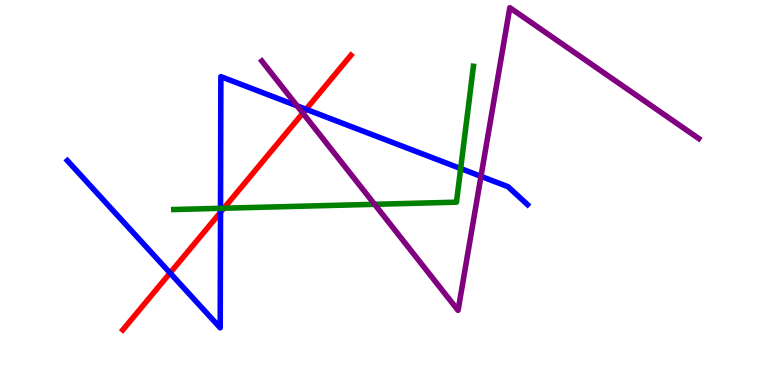[{'lines': ['blue', 'red'], 'intersections': [{'x': 2.19, 'y': 2.91}, {'x': 2.85, 'y': 4.49}, {'x': 3.95, 'y': 7.16}]}, {'lines': ['green', 'red'], 'intersections': [{'x': 2.89, 'y': 4.59}]}, {'lines': ['purple', 'red'], 'intersections': [{'x': 3.91, 'y': 7.06}]}, {'lines': ['blue', 'green'], 'intersections': [{'x': 2.85, 'y': 4.59}, {'x': 5.94, 'y': 5.62}]}, {'lines': ['blue', 'purple'], 'intersections': [{'x': 3.83, 'y': 7.25}, {'x': 6.21, 'y': 5.42}]}, {'lines': ['green', 'purple'], 'intersections': [{'x': 4.83, 'y': 4.69}]}]